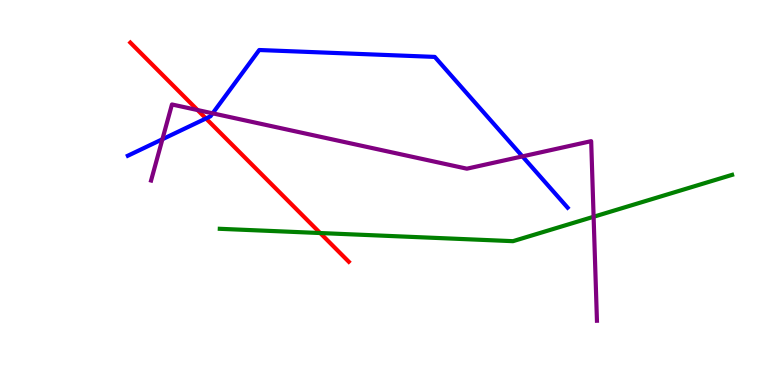[{'lines': ['blue', 'red'], 'intersections': [{'x': 2.66, 'y': 6.92}]}, {'lines': ['green', 'red'], 'intersections': [{'x': 4.13, 'y': 3.95}]}, {'lines': ['purple', 'red'], 'intersections': [{'x': 2.55, 'y': 7.14}]}, {'lines': ['blue', 'green'], 'intersections': []}, {'lines': ['blue', 'purple'], 'intersections': [{'x': 2.1, 'y': 6.38}, {'x': 2.74, 'y': 7.06}, {'x': 6.74, 'y': 5.94}]}, {'lines': ['green', 'purple'], 'intersections': [{'x': 7.66, 'y': 4.37}]}]